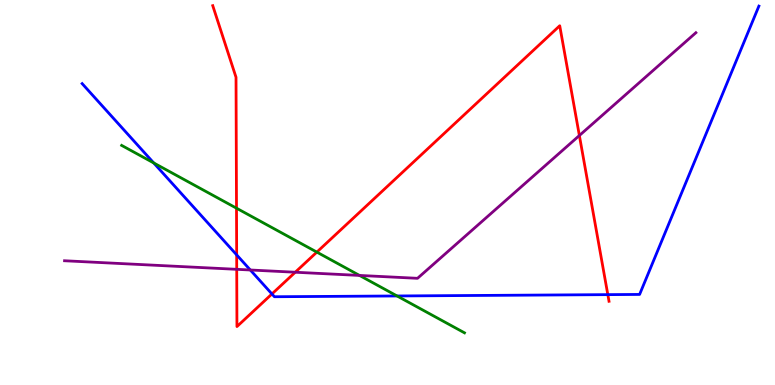[{'lines': ['blue', 'red'], 'intersections': [{'x': 3.05, 'y': 3.38}, {'x': 3.51, 'y': 2.36}, {'x': 7.84, 'y': 2.35}]}, {'lines': ['green', 'red'], 'intersections': [{'x': 3.05, 'y': 4.59}, {'x': 4.09, 'y': 3.45}]}, {'lines': ['purple', 'red'], 'intersections': [{'x': 3.05, 'y': 3.0}, {'x': 3.81, 'y': 2.93}, {'x': 7.48, 'y': 6.48}]}, {'lines': ['blue', 'green'], 'intersections': [{'x': 1.98, 'y': 5.77}, {'x': 5.12, 'y': 2.31}]}, {'lines': ['blue', 'purple'], 'intersections': [{'x': 3.23, 'y': 2.99}]}, {'lines': ['green', 'purple'], 'intersections': [{'x': 4.64, 'y': 2.85}]}]